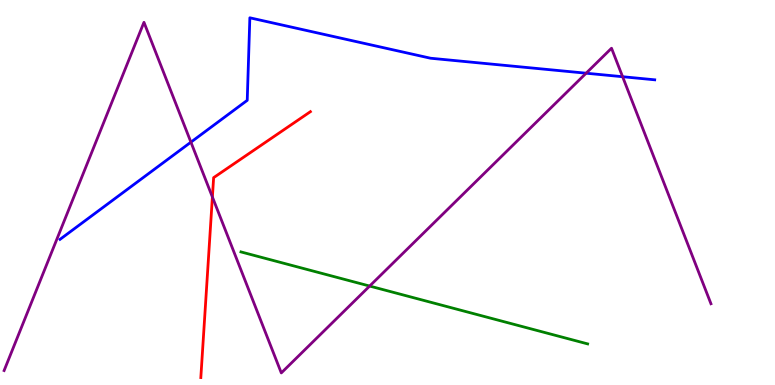[{'lines': ['blue', 'red'], 'intersections': []}, {'lines': ['green', 'red'], 'intersections': []}, {'lines': ['purple', 'red'], 'intersections': [{'x': 2.74, 'y': 4.88}]}, {'lines': ['blue', 'green'], 'intersections': []}, {'lines': ['blue', 'purple'], 'intersections': [{'x': 2.46, 'y': 6.31}, {'x': 7.56, 'y': 8.1}, {'x': 8.03, 'y': 8.01}]}, {'lines': ['green', 'purple'], 'intersections': [{'x': 4.77, 'y': 2.57}]}]